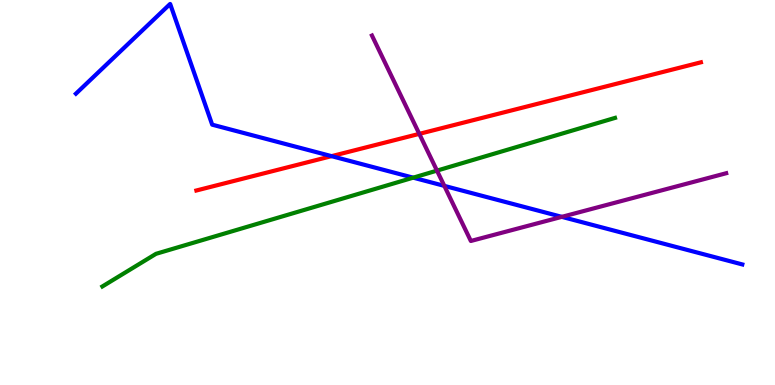[{'lines': ['blue', 'red'], 'intersections': [{'x': 4.28, 'y': 5.94}]}, {'lines': ['green', 'red'], 'intersections': []}, {'lines': ['purple', 'red'], 'intersections': [{'x': 5.41, 'y': 6.52}]}, {'lines': ['blue', 'green'], 'intersections': [{'x': 5.33, 'y': 5.39}]}, {'lines': ['blue', 'purple'], 'intersections': [{'x': 5.73, 'y': 5.17}, {'x': 7.25, 'y': 4.37}]}, {'lines': ['green', 'purple'], 'intersections': [{'x': 5.64, 'y': 5.57}]}]